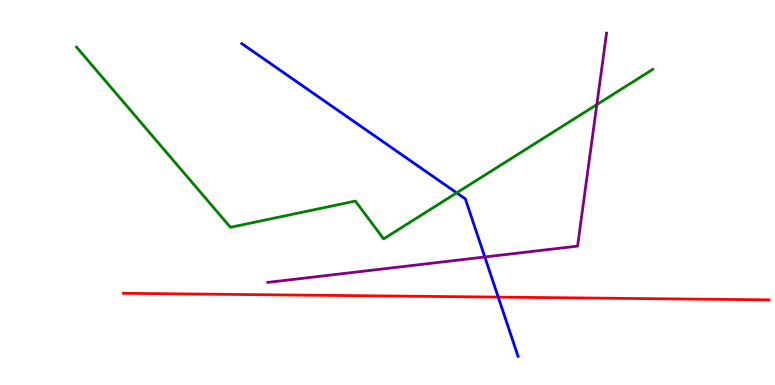[{'lines': ['blue', 'red'], 'intersections': [{'x': 6.43, 'y': 2.28}]}, {'lines': ['green', 'red'], 'intersections': []}, {'lines': ['purple', 'red'], 'intersections': []}, {'lines': ['blue', 'green'], 'intersections': [{'x': 5.89, 'y': 4.99}]}, {'lines': ['blue', 'purple'], 'intersections': [{'x': 6.26, 'y': 3.33}]}, {'lines': ['green', 'purple'], 'intersections': [{'x': 7.7, 'y': 7.28}]}]